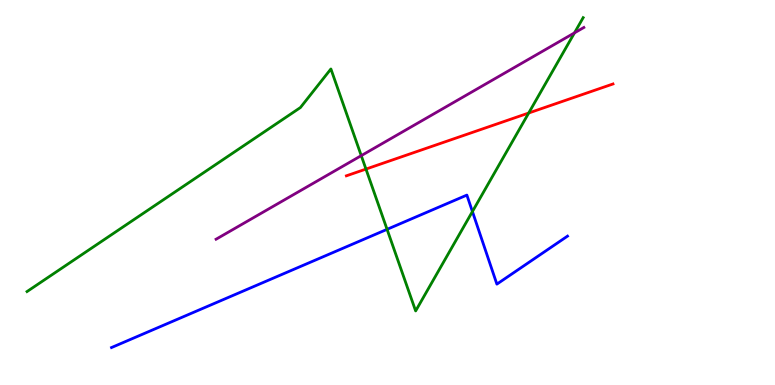[{'lines': ['blue', 'red'], 'intersections': []}, {'lines': ['green', 'red'], 'intersections': [{'x': 4.72, 'y': 5.61}, {'x': 6.82, 'y': 7.06}]}, {'lines': ['purple', 'red'], 'intersections': []}, {'lines': ['blue', 'green'], 'intersections': [{'x': 4.99, 'y': 4.04}, {'x': 6.1, 'y': 4.51}]}, {'lines': ['blue', 'purple'], 'intersections': []}, {'lines': ['green', 'purple'], 'intersections': [{'x': 4.66, 'y': 5.96}, {'x': 7.41, 'y': 9.15}]}]